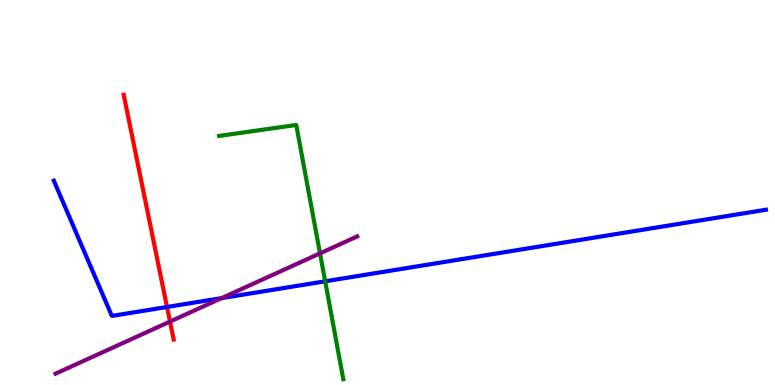[{'lines': ['blue', 'red'], 'intersections': [{'x': 2.15, 'y': 2.03}]}, {'lines': ['green', 'red'], 'intersections': []}, {'lines': ['purple', 'red'], 'intersections': [{'x': 2.19, 'y': 1.65}]}, {'lines': ['blue', 'green'], 'intersections': [{'x': 4.2, 'y': 2.69}]}, {'lines': ['blue', 'purple'], 'intersections': [{'x': 2.86, 'y': 2.26}]}, {'lines': ['green', 'purple'], 'intersections': [{'x': 4.13, 'y': 3.42}]}]